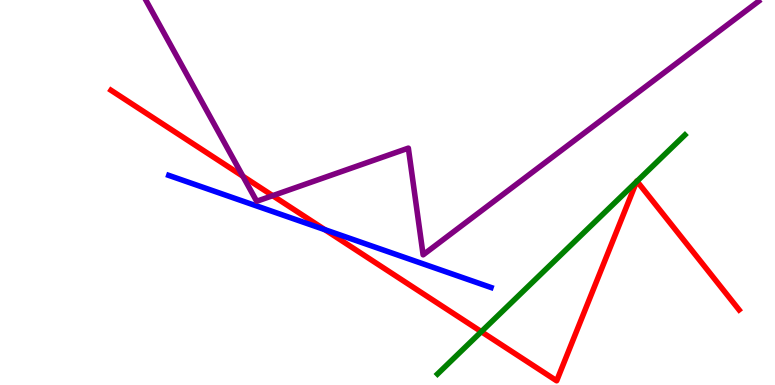[{'lines': ['blue', 'red'], 'intersections': [{'x': 4.19, 'y': 4.03}]}, {'lines': ['green', 'red'], 'intersections': [{'x': 6.21, 'y': 1.38}, {'x': 8.21, 'y': 5.28}, {'x': 8.22, 'y': 5.29}]}, {'lines': ['purple', 'red'], 'intersections': [{'x': 3.13, 'y': 5.42}, {'x': 3.52, 'y': 4.92}]}, {'lines': ['blue', 'green'], 'intersections': []}, {'lines': ['blue', 'purple'], 'intersections': []}, {'lines': ['green', 'purple'], 'intersections': []}]